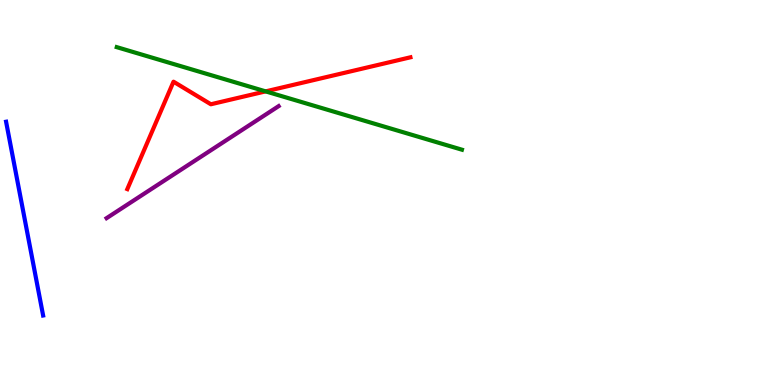[{'lines': ['blue', 'red'], 'intersections': []}, {'lines': ['green', 'red'], 'intersections': [{'x': 3.43, 'y': 7.63}]}, {'lines': ['purple', 'red'], 'intersections': []}, {'lines': ['blue', 'green'], 'intersections': []}, {'lines': ['blue', 'purple'], 'intersections': []}, {'lines': ['green', 'purple'], 'intersections': []}]